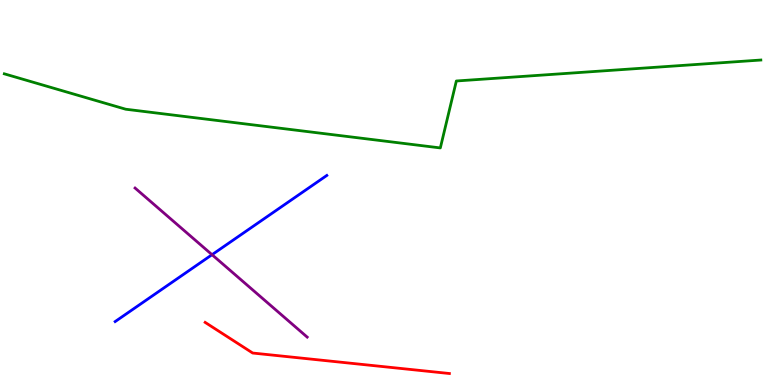[{'lines': ['blue', 'red'], 'intersections': []}, {'lines': ['green', 'red'], 'intersections': []}, {'lines': ['purple', 'red'], 'intersections': []}, {'lines': ['blue', 'green'], 'intersections': []}, {'lines': ['blue', 'purple'], 'intersections': [{'x': 2.74, 'y': 3.38}]}, {'lines': ['green', 'purple'], 'intersections': []}]